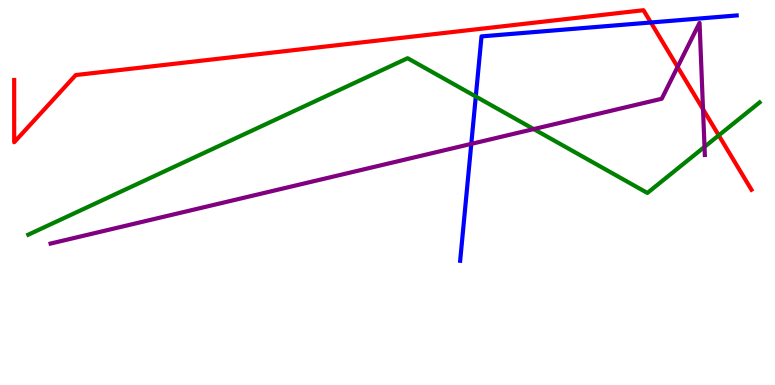[{'lines': ['blue', 'red'], 'intersections': [{'x': 8.4, 'y': 9.42}]}, {'lines': ['green', 'red'], 'intersections': [{'x': 9.27, 'y': 6.48}]}, {'lines': ['purple', 'red'], 'intersections': [{'x': 8.74, 'y': 8.26}, {'x': 9.07, 'y': 7.16}]}, {'lines': ['blue', 'green'], 'intersections': [{'x': 6.14, 'y': 7.49}]}, {'lines': ['blue', 'purple'], 'intersections': [{'x': 6.08, 'y': 6.26}]}, {'lines': ['green', 'purple'], 'intersections': [{'x': 6.89, 'y': 6.65}, {'x': 9.09, 'y': 6.19}]}]